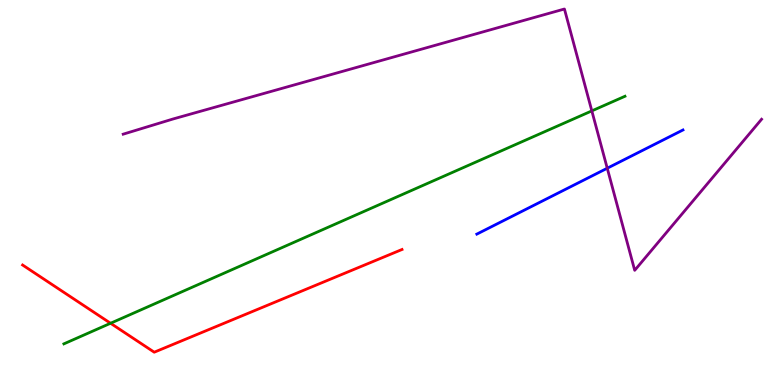[{'lines': ['blue', 'red'], 'intersections': []}, {'lines': ['green', 'red'], 'intersections': [{'x': 1.43, 'y': 1.6}]}, {'lines': ['purple', 'red'], 'intersections': []}, {'lines': ['blue', 'green'], 'intersections': []}, {'lines': ['blue', 'purple'], 'intersections': [{'x': 7.84, 'y': 5.63}]}, {'lines': ['green', 'purple'], 'intersections': [{'x': 7.64, 'y': 7.12}]}]